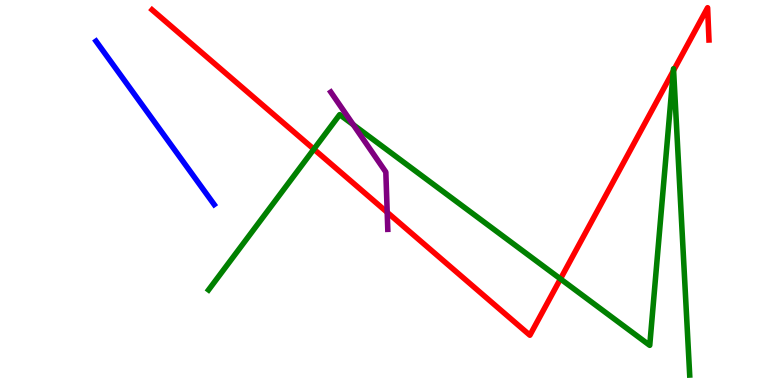[{'lines': ['blue', 'red'], 'intersections': []}, {'lines': ['green', 'red'], 'intersections': [{'x': 4.05, 'y': 6.13}, {'x': 7.23, 'y': 2.76}, {'x': 8.69, 'y': 8.16}, {'x': 8.69, 'y': 8.17}]}, {'lines': ['purple', 'red'], 'intersections': [{'x': 5.0, 'y': 4.49}]}, {'lines': ['blue', 'green'], 'intersections': []}, {'lines': ['blue', 'purple'], 'intersections': []}, {'lines': ['green', 'purple'], 'intersections': [{'x': 4.56, 'y': 6.76}]}]